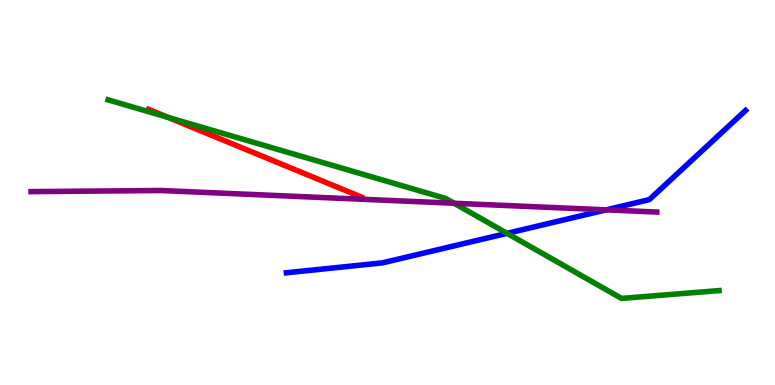[{'lines': ['blue', 'red'], 'intersections': []}, {'lines': ['green', 'red'], 'intersections': [{'x': 2.17, 'y': 6.95}]}, {'lines': ['purple', 'red'], 'intersections': []}, {'lines': ['blue', 'green'], 'intersections': [{'x': 6.54, 'y': 3.94}]}, {'lines': ['blue', 'purple'], 'intersections': [{'x': 7.82, 'y': 4.55}]}, {'lines': ['green', 'purple'], 'intersections': [{'x': 5.86, 'y': 4.72}]}]